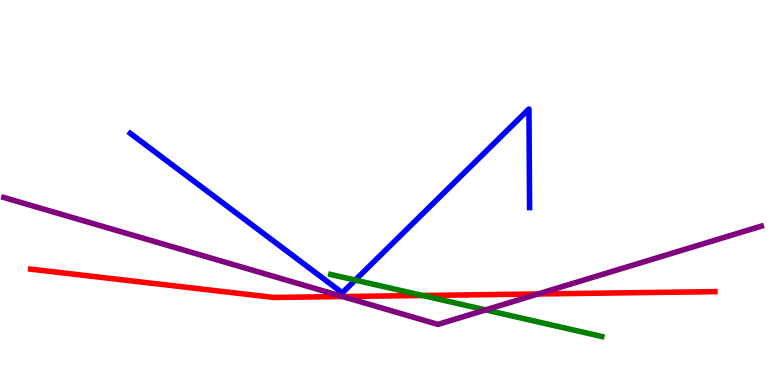[{'lines': ['blue', 'red'], 'intersections': []}, {'lines': ['green', 'red'], 'intersections': [{'x': 5.45, 'y': 2.32}]}, {'lines': ['purple', 'red'], 'intersections': [{'x': 4.42, 'y': 2.3}, {'x': 6.94, 'y': 2.36}]}, {'lines': ['blue', 'green'], 'intersections': [{'x': 4.58, 'y': 2.72}]}, {'lines': ['blue', 'purple'], 'intersections': []}, {'lines': ['green', 'purple'], 'intersections': [{'x': 6.27, 'y': 1.95}]}]